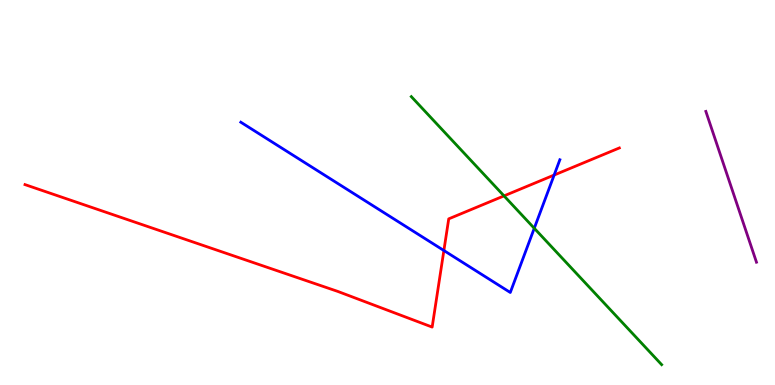[{'lines': ['blue', 'red'], 'intersections': [{'x': 5.73, 'y': 3.49}, {'x': 7.15, 'y': 5.45}]}, {'lines': ['green', 'red'], 'intersections': [{'x': 6.5, 'y': 4.91}]}, {'lines': ['purple', 'red'], 'intersections': []}, {'lines': ['blue', 'green'], 'intersections': [{'x': 6.89, 'y': 4.07}]}, {'lines': ['blue', 'purple'], 'intersections': []}, {'lines': ['green', 'purple'], 'intersections': []}]